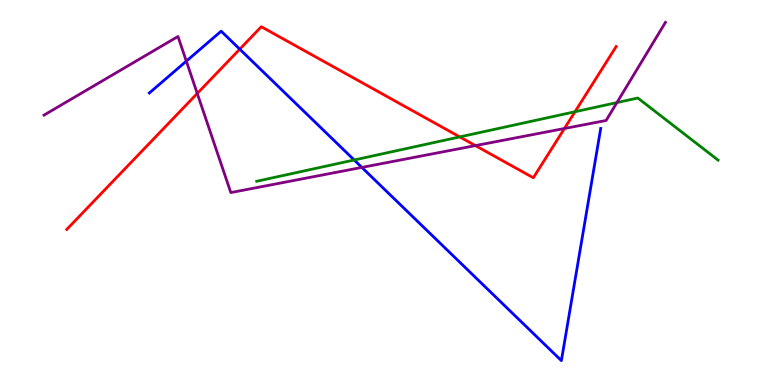[{'lines': ['blue', 'red'], 'intersections': [{'x': 3.09, 'y': 8.72}]}, {'lines': ['green', 'red'], 'intersections': [{'x': 5.93, 'y': 6.44}, {'x': 7.42, 'y': 7.1}]}, {'lines': ['purple', 'red'], 'intersections': [{'x': 2.55, 'y': 7.57}, {'x': 6.13, 'y': 6.22}, {'x': 7.28, 'y': 6.66}]}, {'lines': ['blue', 'green'], 'intersections': [{'x': 4.57, 'y': 5.84}]}, {'lines': ['blue', 'purple'], 'intersections': [{'x': 2.4, 'y': 8.41}, {'x': 4.67, 'y': 5.65}]}, {'lines': ['green', 'purple'], 'intersections': [{'x': 7.96, 'y': 7.34}]}]